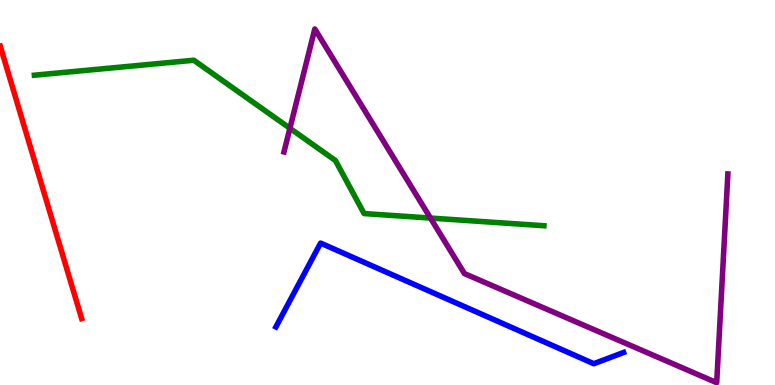[{'lines': ['blue', 'red'], 'intersections': []}, {'lines': ['green', 'red'], 'intersections': []}, {'lines': ['purple', 'red'], 'intersections': []}, {'lines': ['blue', 'green'], 'intersections': []}, {'lines': ['blue', 'purple'], 'intersections': []}, {'lines': ['green', 'purple'], 'intersections': [{'x': 3.74, 'y': 6.67}, {'x': 5.55, 'y': 4.34}]}]